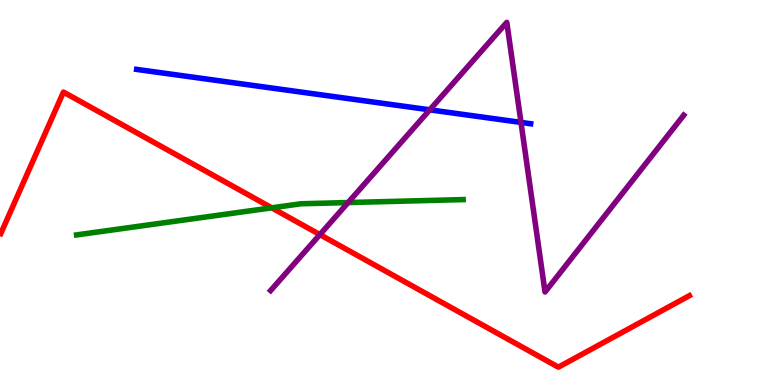[{'lines': ['blue', 'red'], 'intersections': []}, {'lines': ['green', 'red'], 'intersections': [{'x': 3.51, 'y': 4.6}]}, {'lines': ['purple', 'red'], 'intersections': [{'x': 4.13, 'y': 3.91}]}, {'lines': ['blue', 'green'], 'intersections': []}, {'lines': ['blue', 'purple'], 'intersections': [{'x': 5.55, 'y': 7.15}, {'x': 6.72, 'y': 6.82}]}, {'lines': ['green', 'purple'], 'intersections': [{'x': 4.49, 'y': 4.74}]}]